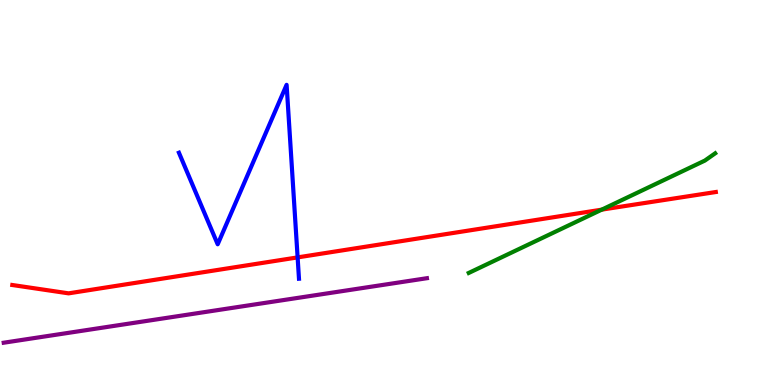[{'lines': ['blue', 'red'], 'intersections': [{'x': 3.84, 'y': 3.31}]}, {'lines': ['green', 'red'], 'intersections': [{'x': 7.76, 'y': 4.55}]}, {'lines': ['purple', 'red'], 'intersections': []}, {'lines': ['blue', 'green'], 'intersections': []}, {'lines': ['blue', 'purple'], 'intersections': []}, {'lines': ['green', 'purple'], 'intersections': []}]